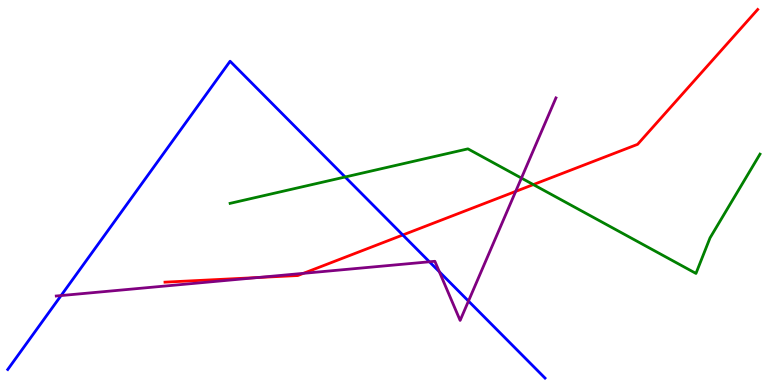[{'lines': ['blue', 'red'], 'intersections': [{'x': 5.2, 'y': 3.9}]}, {'lines': ['green', 'red'], 'intersections': [{'x': 6.88, 'y': 5.21}]}, {'lines': ['purple', 'red'], 'intersections': [{'x': 3.33, 'y': 2.79}, {'x': 3.92, 'y': 2.9}, {'x': 6.65, 'y': 5.03}]}, {'lines': ['blue', 'green'], 'intersections': [{'x': 4.45, 'y': 5.4}]}, {'lines': ['blue', 'purple'], 'intersections': [{'x': 0.788, 'y': 2.32}, {'x': 5.54, 'y': 3.2}, {'x': 5.67, 'y': 2.94}, {'x': 6.04, 'y': 2.18}]}, {'lines': ['green', 'purple'], 'intersections': [{'x': 6.73, 'y': 5.37}]}]